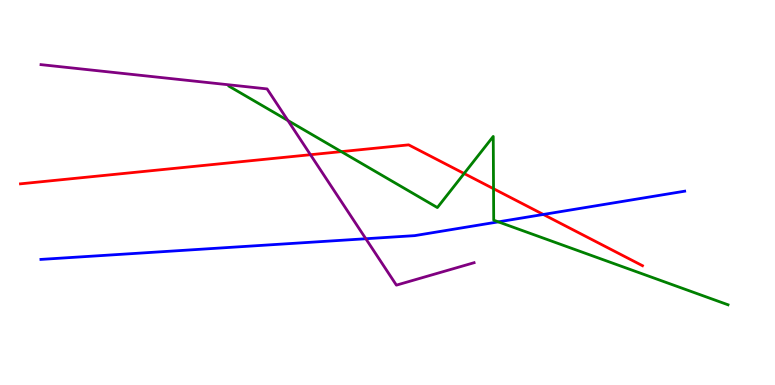[{'lines': ['blue', 'red'], 'intersections': [{'x': 7.01, 'y': 4.43}]}, {'lines': ['green', 'red'], 'intersections': [{'x': 4.4, 'y': 6.06}, {'x': 5.99, 'y': 5.49}, {'x': 6.37, 'y': 5.1}]}, {'lines': ['purple', 'red'], 'intersections': [{'x': 4.01, 'y': 5.98}]}, {'lines': ['blue', 'green'], 'intersections': [{'x': 6.43, 'y': 4.24}]}, {'lines': ['blue', 'purple'], 'intersections': [{'x': 4.72, 'y': 3.8}]}, {'lines': ['green', 'purple'], 'intersections': [{'x': 3.71, 'y': 6.87}]}]